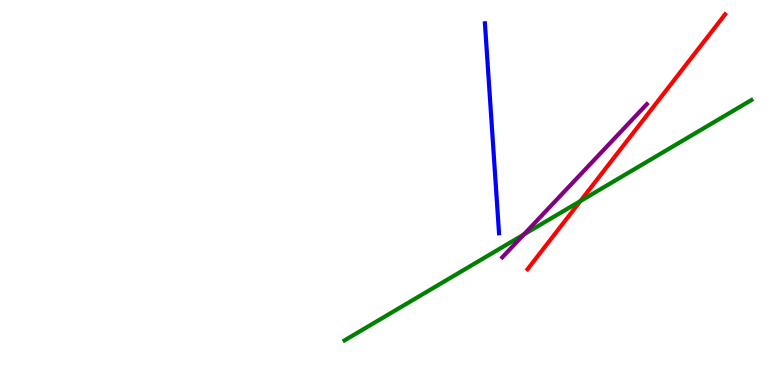[{'lines': ['blue', 'red'], 'intersections': []}, {'lines': ['green', 'red'], 'intersections': [{'x': 7.49, 'y': 4.78}]}, {'lines': ['purple', 'red'], 'intersections': []}, {'lines': ['blue', 'green'], 'intersections': []}, {'lines': ['blue', 'purple'], 'intersections': []}, {'lines': ['green', 'purple'], 'intersections': [{'x': 6.76, 'y': 3.91}]}]